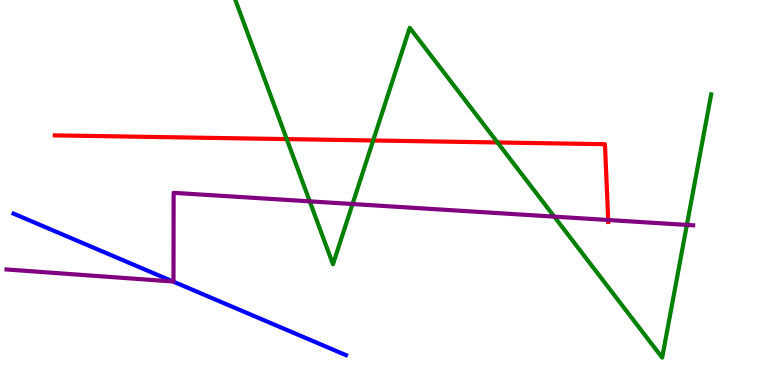[{'lines': ['blue', 'red'], 'intersections': []}, {'lines': ['green', 'red'], 'intersections': [{'x': 3.7, 'y': 6.39}, {'x': 4.81, 'y': 6.35}, {'x': 6.42, 'y': 6.3}]}, {'lines': ['purple', 'red'], 'intersections': [{'x': 7.85, 'y': 4.29}]}, {'lines': ['blue', 'green'], 'intersections': []}, {'lines': ['blue', 'purple'], 'intersections': [{'x': 2.23, 'y': 2.69}]}, {'lines': ['green', 'purple'], 'intersections': [{'x': 4.0, 'y': 4.77}, {'x': 4.55, 'y': 4.7}, {'x': 7.15, 'y': 4.37}, {'x': 8.86, 'y': 4.16}]}]